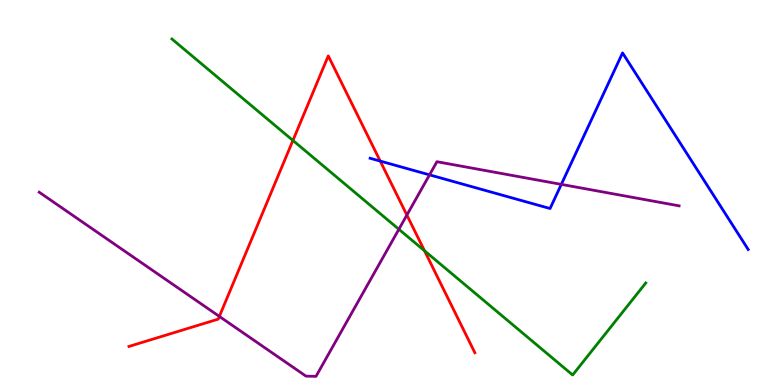[{'lines': ['blue', 'red'], 'intersections': [{'x': 4.91, 'y': 5.82}]}, {'lines': ['green', 'red'], 'intersections': [{'x': 3.78, 'y': 6.35}, {'x': 5.48, 'y': 3.49}]}, {'lines': ['purple', 'red'], 'intersections': [{'x': 2.83, 'y': 1.78}, {'x': 5.25, 'y': 4.41}]}, {'lines': ['blue', 'green'], 'intersections': []}, {'lines': ['blue', 'purple'], 'intersections': [{'x': 5.54, 'y': 5.46}, {'x': 7.24, 'y': 5.21}]}, {'lines': ['green', 'purple'], 'intersections': [{'x': 5.15, 'y': 4.04}]}]